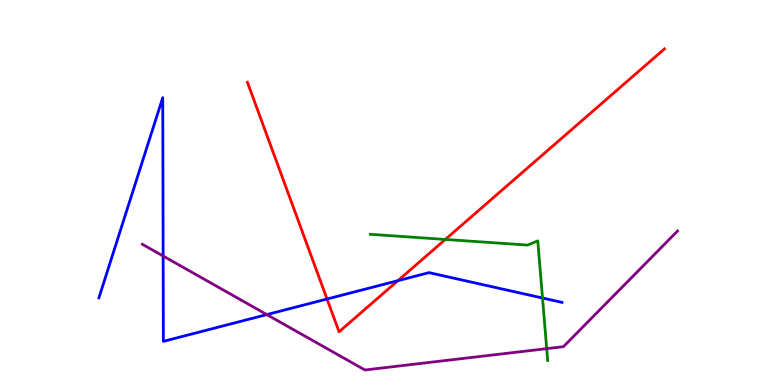[{'lines': ['blue', 'red'], 'intersections': [{'x': 4.22, 'y': 2.23}, {'x': 5.13, 'y': 2.71}]}, {'lines': ['green', 'red'], 'intersections': [{'x': 5.75, 'y': 3.78}]}, {'lines': ['purple', 'red'], 'intersections': []}, {'lines': ['blue', 'green'], 'intersections': [{'x': 7.0, 'y': 2.26}]}, {'lines': ['blue', 'purple'], 'intersections': [{'x': 2.11, 'y': 3.35}, {'x': 3.44, 'y': 1.83}]}, {'lines': ['green', 'purple'], 'intersections': [{'x': 7.05, 'y': 0.945}]}]